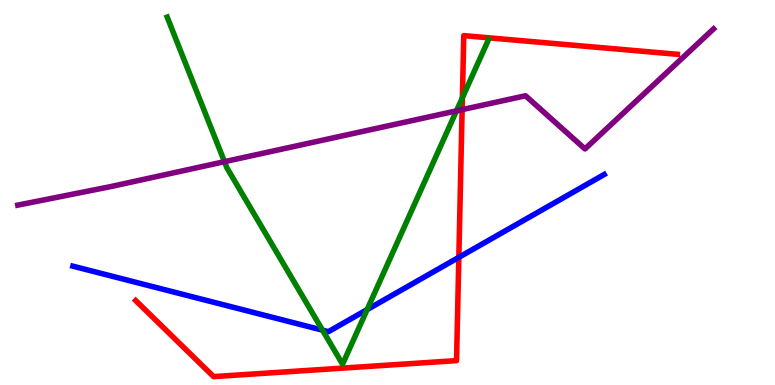[{'lines': ['blue', 'red'], 'intersections': [{'x': 5.92, 'y': 3.32}]}, {'lines': ['green', 'red'], 'intersections': [{'x': 5.97, 'y': 7.46}]}, {'lines': ['purple', 'red'], 'intersections': [{'x': 5.96, 'y': 7.15}]}, {'lines': ['blue', 'green'], 'intersections': [{'x': 4.16, 'y': 1.42}, {'x': 4.74, 'y': 1.96}]}, {'lines': ['blue', 'purple'], 'intersections': []}, {'lines': ['green', 'purple'], 'intersections': [{'x': 2.9, 'y': 5.8}, {'x': 5.89, 'y': 7.12}]}]